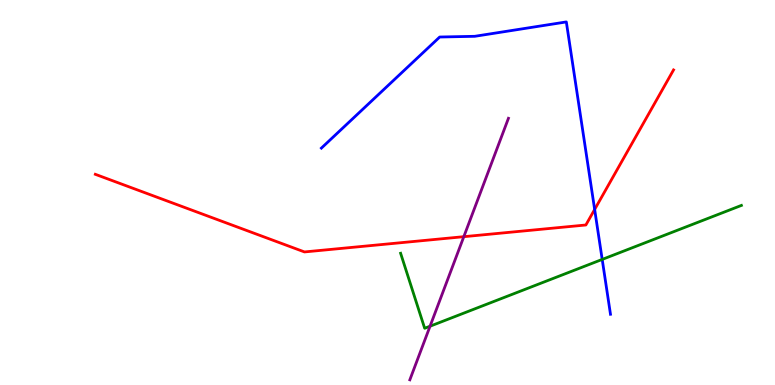[{'lines': ['blue', 'red'], 'intersections': [{'x': 7.67, 'y': 4.56}]}, {'lines': ['green', 'red'], 'intersections': []}, {'lines': ['purple', 'red'], 'intersections': [{'x': 5.98, 'y': 3.85}]}, {'lines': ['blue', 'green'], 'intersections': [{'x': 7.77, 'y': 3.26}]}, {'lines': ['blue', 'purple'], 'intersections': []}, {'lines': ['green', 'purple'], 'intersections': [{'x': 5.55, 'y': 1.53}]}]